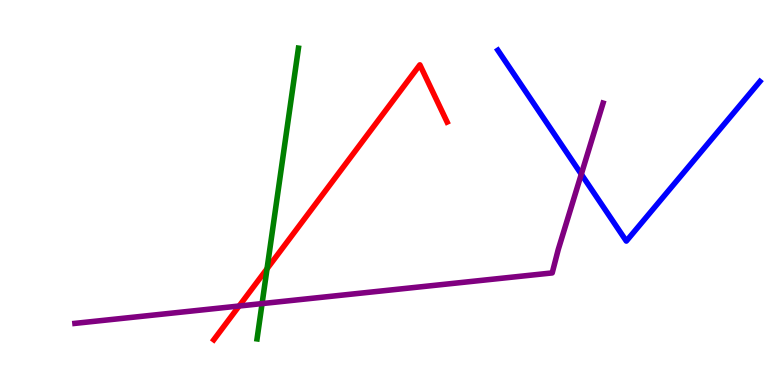[{'lines': ['blue', 'red'], 'intersections': []}, {'lines': ['green', 'red'], 'intersections': [{'x': 3.45, 'y': 3.02}]}, {'lines': ['purple', 'red'], 'intersections': [{'x': 3.09, 'y': 2.05}]}, {'lines': ['blue', 'green'], 'intersections': []}, {'lines': ['blue', 'purple'], 'intersections': [{'x': 7.5, 'y': 5.47}]}, {'lines': ['green', 'purple'], 'intersections': [{'x': 3.38, 'y': 2.11}]}]